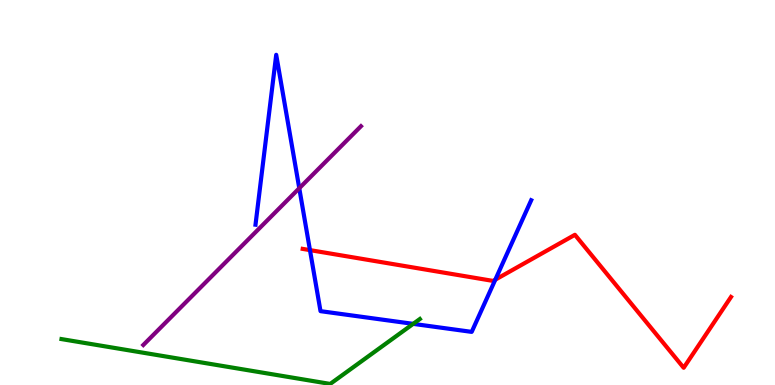[{'lines': ['blue', 'red'], 'intersections': [{'x': 4.0, 'y': 3.5}, {'x': 6.39, 'y': 2.74}]}, {'lines': ['green', 'red'], 'intersections': []}, {'lines': ['purple', 'red'], 'intersections': []}, {'lines': ['blue', 'green'], 'intersections': [{'x': 5.33, 'y': 1.59}]}, {'lines': ['blue', 'purple'], 'intersections': [{'x': 3.86, 'y': 5.11}]}, {'lines': ['green', 'purple'], 'intersections': []}]